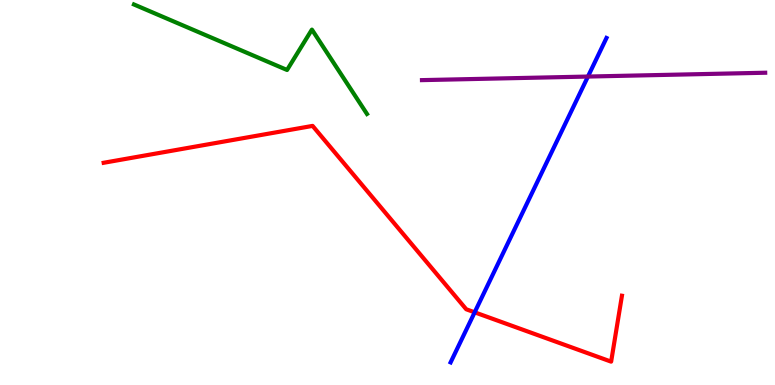[{'lines': ['blue', 'red'], 'intersections': [{'x': 6.12, 'y': 1.89}]}, {'lines': ['green', 'red'], 'intersections': []}, {'lines': ['purple', 'red'], 'intersections': []}, {'lines': ['blue', 'green'], 'intersections': []}, {'lines': ['blue', 'purple'], 'intersections': [{'x': 7.59, 'y': 8.01}]}, {'lines': ['green', 'purple'], 'intersections': []}]